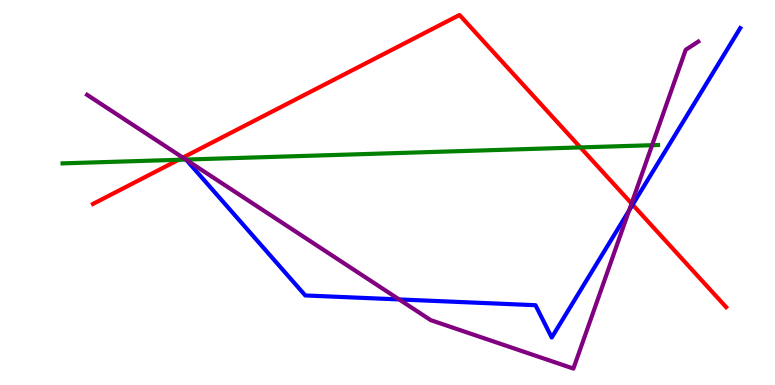[{'lines': ['blue', 'red'], 'intersections': [{'x': 8.16, 'y': 4.68}]}, {'lines': ['green', 'red'], 'intersections': [{'x': 2.3, 'y': 5.85}, {'x': 7.49, 'y': 6.17}]}, {'lines': ['purple', 'red'], 'intersections': [{'x': 2.36, 'y': 5.91}, {'x': 8.15, 'y': 4.71}]}, {'lines': ['blue', 'green'], 'intersections': []}, {'lines': ['blue', 'purple'], 'intersections': [{'x': 2.4, 'y': 5.85}, {'x': 5.15, 'y': 2.22}, {'x': 8.12, 'y': 4.53}]}, {'lines': ['green', 'purple'], 'intersections': [{'x': 2.4, 'y': 5.86}, {'x': 8.41, 'y': 6.23}]}]